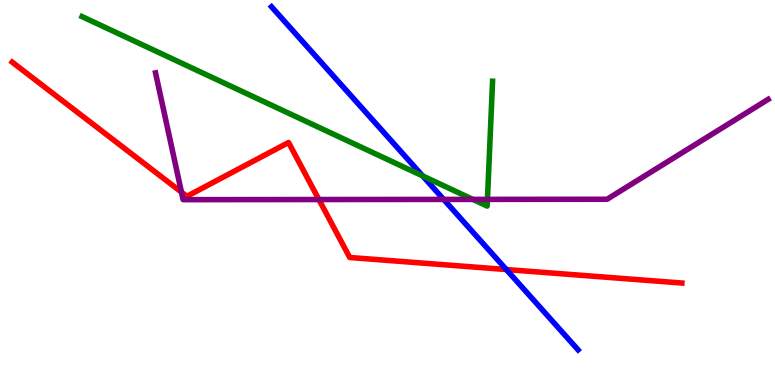[{'lines': ['blue', 'red'], 'intersections': [{'x': 6.53, 'y': 3.0}]}, {'lines': ['green', 'red'], 'intersections': []}, {'lines': ['purple', 'red'], 'intersections': [{'x': 2.34, 'y': 5.01}, {'x': 4.11, 'y': 4.82}]}, {'lines': ['blue', 'green'], 'intersections': [{'x': 5.45, 'y': 5.43}]}, {'lines': ['blue', 'purple'], 'intersections': [{'x': 5.72, 'y': 4.82}]}, {'lines': ['green', 'purple'], 'intersections': [{'x': 6.1, 'y': 4.82}, {'x': 6.29, 'y': 4.82}]}]